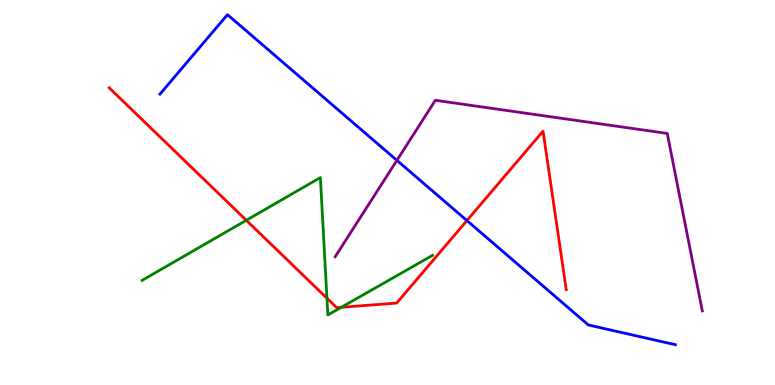[{'lines': ['blue', 'red'], 'intersections': [{'x': 6.02, 'y': 4.27}]}, {'lines': ['green', 'red'], 'intersections': [{'x': 3.18, 'y': 4.28}, {'x': 4.22, 'y': 2.25}, {'x': 4.4, 'y': 2.02}]}, {'lines': ['purple', 'red'], 'intersections': []}, {'lines': ['blue', 'green'], 'intersections': []}, {'lines': ['blue', 'purple'], 'intersections': [{'x': 5.12, 'y': 5.83}]}, {'lines': ['green', 'purple'], 'intersections': []}]